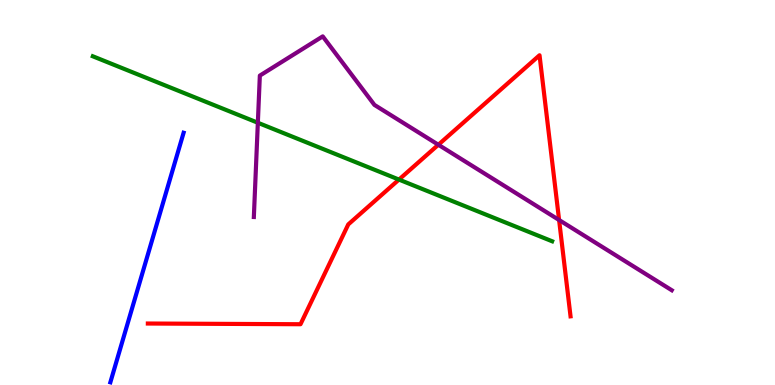[{'lines': ['blue', 'red'], 'intersections': []}, {'lines': ['green', 'red'], 'intersections': [{'x': 5.15, 'y': 5.34}]}, {'lines': ['purple', 'red'], 'intersections': [{'x': 5.66, 'y': 6.24}, {'x': 7.21, 'y': 4.29}]}, {'lines': ['blue', 'green'], 'intersections': []}, {'lines': ['blue', 'purple'], 'intersections': []}, {'lines': ['green', 'purple'], 'intersections': [{'x': 3.33, 'y': 6.81}]}]